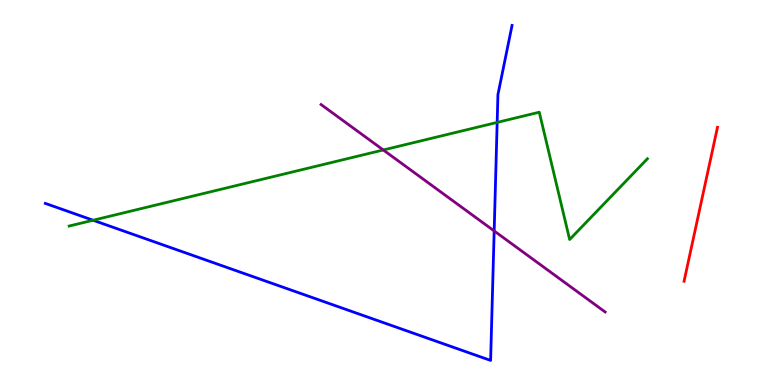[{'lines': ['blue', 'red'], 'intersections': []}, {'lines': ['green', 'red'], 'intersections': []}, {'lines': ['purple', 'red'], 'intersections': []}, {'lines': ['blue', 'green'], 'intersections': [{'x': 1.2, 'y': 4.28}, {'x': 6.42, 'y': 6.82}]}, {'lines': ['blue', 'purple'], 'intersections': [{'x': 6.38, 'y': 4.0}]}, {'lines': ['green', 'purple'], 'intersections': [{'x': 4.95, 'y': 6.1}]}]